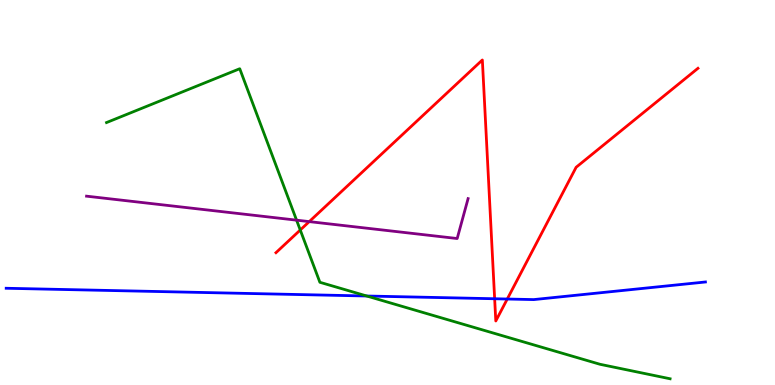[{'lines': ['blue', 'red'], 'intersections': [{'x': 6.38, 'y': 2.24}, {'x': 6.55, 'y': 2.23}]}, {'lines': ['green', 'red'], 'intersections': [{'x': 3.87, 'y': 4.03}]}, {'lines': ['purple', 'red'], 'intersections': [{'x': 3.99, 'y': 4.24}]}, {'lines': ['blue', 'green'], 'intersections': [{'x': 4.73, 'y': 2.31}]}, {'lines': ['blue', 'purple'], 'intersections': []}, {'lines': ['green', 'purple'], 'intersections': [{'x': 3.83, 'y': 4.28}]}]